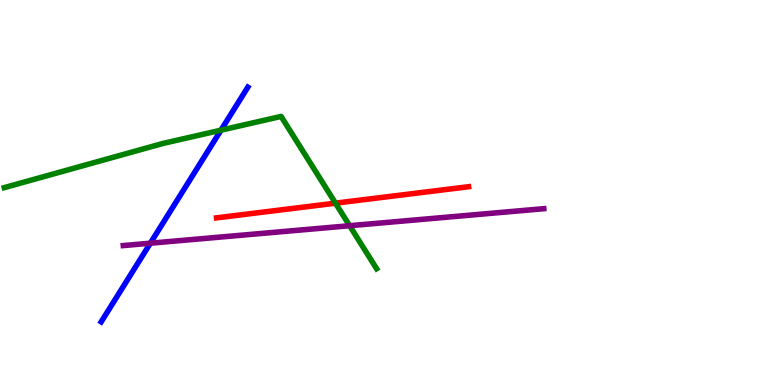[{'lines': ['blue', 'red'], 'intersections': []}, {'lines': ['green', 'red'], 'intersections': [{'x': 4.33, 'y': 4.72}]}, {'lines': ['purple', 'red'], 'intersections': []}, {'lines': ['blue', 'green'], 'intersections': [{'x': 2.85, 'y': 6.62}]}, {'lines': ['blue', 'purple'], 'intersections': [{'x': 1.94, 'y': 3.68}]}, {'lines': ['green', 'purple'], 'intersections': [{'x': 4.51, 'y': 4.14}]}]